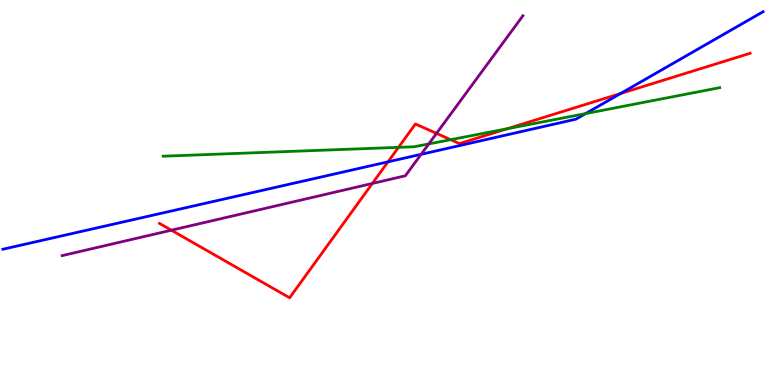[{'lines': ['blue', 'red'], 'intersections': [{'x': 5.01, 'y': 5.8}, {'x': 8.01, 'y': 7.57}]}, {'lines': ['green', 'red'], 'intersections': [{'x': 5.14, 'y': 6.17}, {'x': 5.81, 'y': 6.37}, {'x': 6.54, 'y': 6.66}]}, {'lines': ['purple', 'red'], 'intersections': [{'x': 2.21, 'y': 4.02}, {'x': 4.8, 'y': 5.23}, {'x': 5.63, 'y': 6.54}]}, {'lines': ['blue', 'green'], 'intersections': [{'x': 7.56, 'y': 7.05}]}, {'lines': ['blue', 'purple'], 'intersections': [{'x': 5.43, 'y': 5.99}]}, {'lines': ['green', 'purple'], 'intersections': [{'x': 5.53, 'y': 6.26}]}]